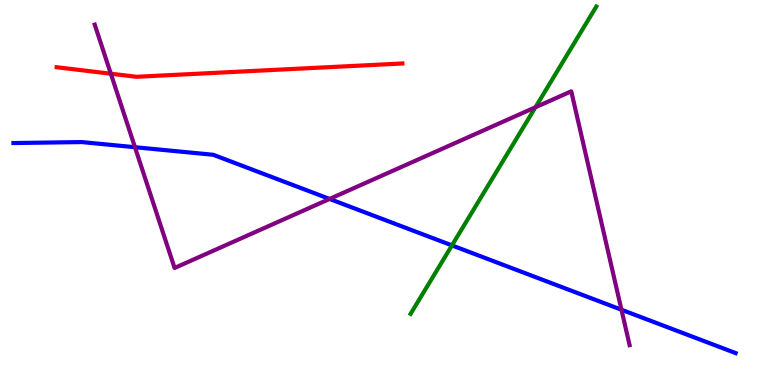[{'lines': ['blue', 'red'], 'intersections': []}, {'lines': ['green', 'red'], 'intersections': []}, {'lines': ['purple', 'red'], 'intersections': [{'x': 1.43, 'y': 8.09}]}, {'lines': ['blue', 'green'], 'intersections': [{'x': 5.83, 'y': 3.63}]}, {'lines': ['blue', 'purple'], 'intersections': [{'x': 1.74, 'y': 6.18}, {'x': 4.25, 'y': 4.83}, {'x': 8.02, 'y': 1.95}]}, {'lines': ['green', 'purple'], 'intersections': [{'x': 6.91, 'y': 7.21}]}]